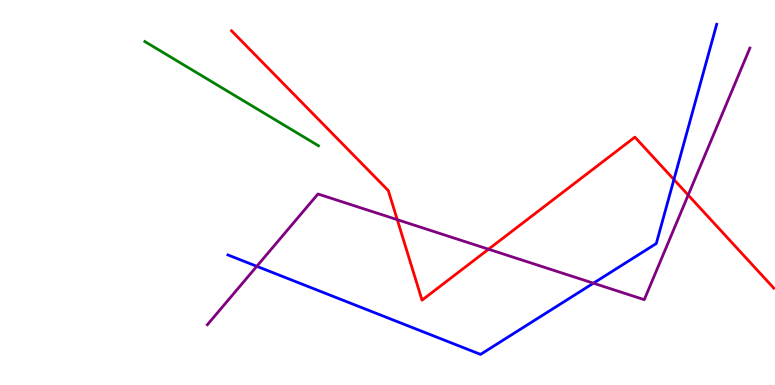[{'lines': ['blue', 'red'], 'intersections': [{'x': 8.7, 'y': 5.34}]}, {'lines': ['green', 'red'], 'intersections': []}, {'lines': ['purple', 'red'], 'intersections': [{'x': 5.13, 'y': 4.29}, {'x': 6.3, 'y': 3.53}, {'x': 8.88, 'y': 4.93}]}, {'lines': ['blue', 'green'], 'intersections': []}, {'lines': ['blue', 'purple'], 'intersections': [{'x': 3.31, 'y': 3.08}, {'x': 7.66, 'y': 2.64}]}, {'lines': ['green', 'purple'], 'intersections': []}]